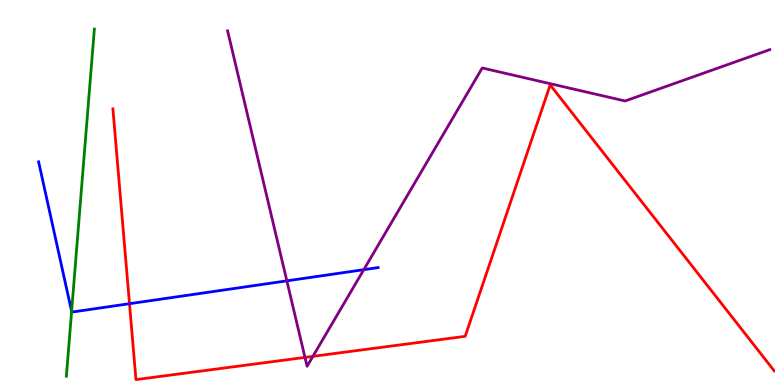[{'lines': ['blue', 'red'], 'intersections': [{'x': 1.67, 'y': 2.11}]}, {'lines': ['green', 'red'], 'intersections': []}, {'lines': ['purple', 'red'], 'intersections': [{'x': 3.94, 'y': 0.717}, {'x': 4.04, 'y': 0.744}]}, {'lines': ['blue', 'green'], 'intersections': [{'x': 0.924, 'y': 1.91}]}, {'lines': ['blue', 'purple'], 'intersections': [{'x': 3.7, 'y': 2.71}, {'x': 4.69, 'y': 3.0}]}, {'lines': ['green', 'purple'], 'intersections': []}]